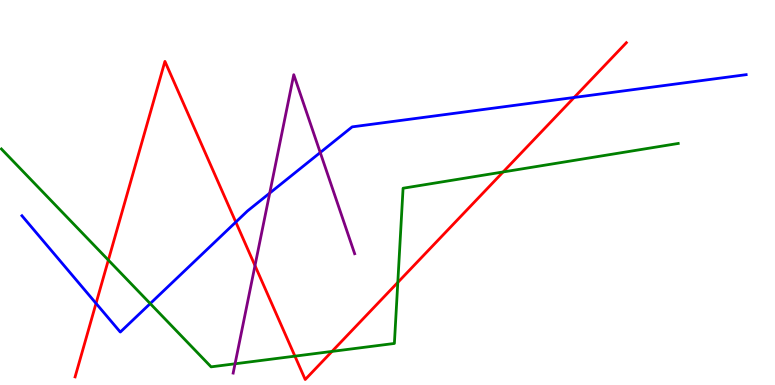[{'lines': ['blue', 'red'], 'intersections': [{'x': 1.24, 'y': 2.12}, {'x': 3.04, 'y': 4.23}, {'x': 7.41, 'y': 7.47}]}, {'lines': ['green', 'red'], 'intersections': [{'x': 1.4, 'y': 3.24}, {'x': 3.81, 'y': 0.749}, {'x': 4.28, 'y': 0.872}, {'x': 5.13, 'y': 2.66}, {'x': 6.49, 'y': 5.53}]}, {'lines': ['purple', 'red'], 'intersections': [{'x': 3.29, 'y': 3.1}]}, {'lines': ['blue', 'green'], 'intersections': [{'x': 1.94, 'y': 2.11}]}, {'lines': ['blue', 'purple'], 'intersections': [{'x': 3.48, 'y': 4.98}, {'x': 4.13, 'y': 6.04}]}, {'lines': ['green', 'purple'], 'intersections': [{'x': 3.03, 'y': 0.551}]}]